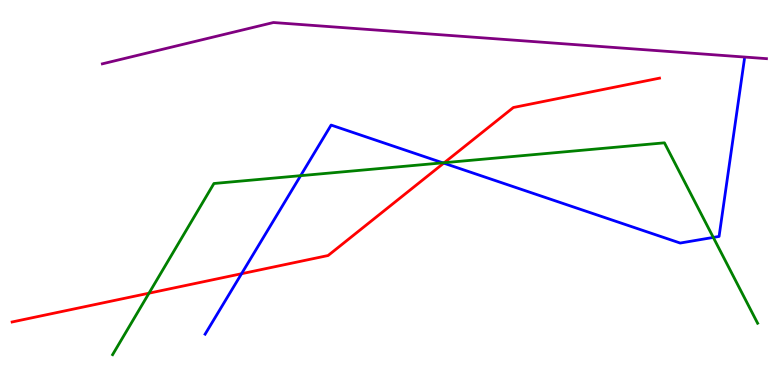[{'lines': ['blue', 'red'], 'intersections': [{'x': 3.12, 'y': 2.89}, {'x': 5.73, 'y': 5.76}]}, {'lines': ['green', 'red'], 'intersections': [{'x': 1.92, 'y': 2.38}, {'x': 5.73, 'y': 5.77}]}, {'lines': ['purple', 'red'], 'intersections': []}, {'lines': ['blue', 'green'], 'intersections': [{'x': 3.88, 'y': 5.44}, {'x': 5.71, 'y': 5.77}, {'x': 9.2, 'y': 3.83}]}, {'lines': ['blue', 'purple'], 'intersections': []}, {'lines': ['green', 'purple'], 'intersections': []}]